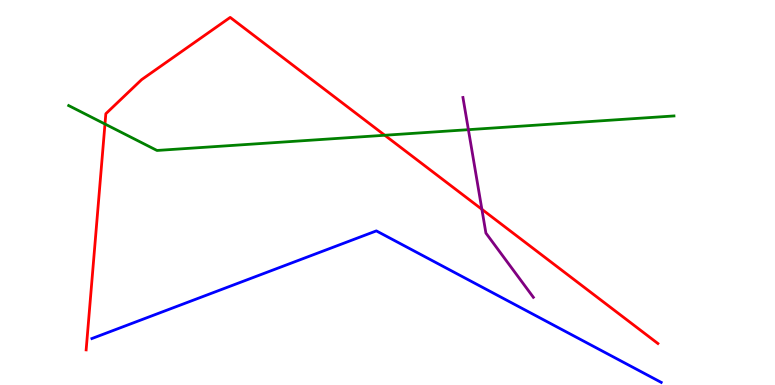[{'lines': ['blue', 'red'], 'intersections': []}, {'lines': ['green', 'red'], 'intersections': [{'x': 1.35, 'y': 6.78}, {'x': 4.96, 'y': 6.49}]}, {'lines': ['purple', 'red'], 'intersections': [{'x': 6.22, 'y': 4.56}]}, {'lines': ['blue', 'green'], 'intersections': []}, {'lines': ['blue', 'purple'], 'intersections': []}, {'lines': ['green', 'purple'], 'intersections': [{'x': 6.04, 'y': 6.63}]}]